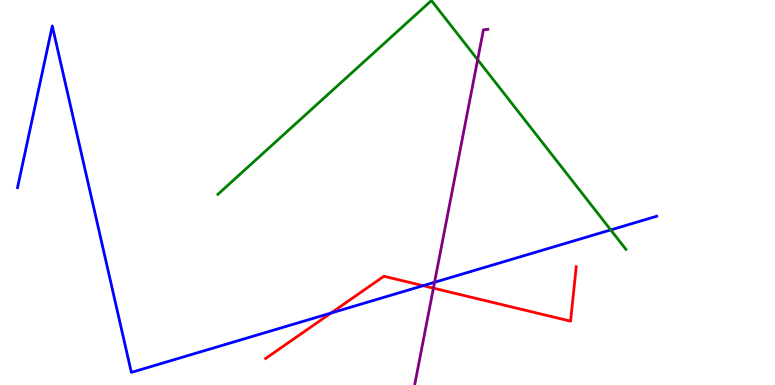[{'lines': ['blue', 'red'], 'intersections': [{'x': 4.27, 'y': 1.87}, {'x': 5.46, 'y': 2.58}]}, {'lines': ['green', 'red'], 'intersections': []}, {'lines': ['purple', 'red'], 'intersections': [{'x': 5.59, 'y': 2.52}]}, {'lines': ['blue', 'green'], 'intersections': [{'x': 7.88, 'y': 4.03}]}, {'lines': ['blue', 'purple'], 'intersections': [{'x': 5.61, 'y': 2.67}]}, {'lines': ['green', 'purple'], 'intersections': [{'x': 6.16, 'y': 8.45}]}]